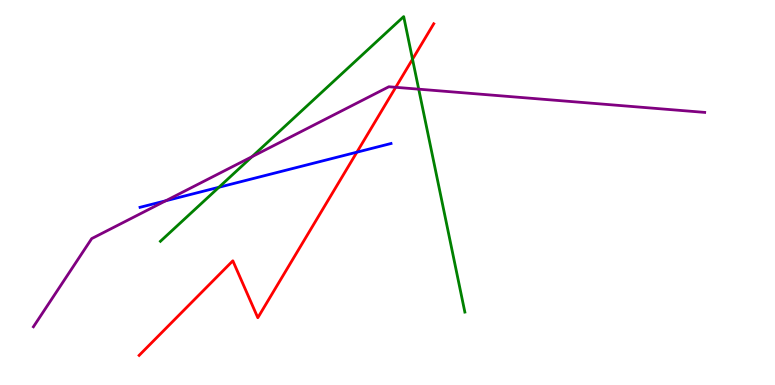[{'lines': ['blue', 'red'], 'intersections': [{'x': 4.61, 'y': 6.05}]}, {'lines': ['green', 'red'], 'intersections': [{'x': 5.32, 'y': 8.46}]}, {'lines': ['purple', 'red'], 'intersections': [{'x': 5.11, 'y': 7.73}]}, {'lines': ['blue', 'green'], 'intersections': [{'x': 2.82, 'y': 5.14}]}, {'lines': ['blue', 'purple'], 'intersections': [{'x': 2.14, 'y': 4.78}]}, {'lines': ['green', 'purple'], 'intersections': [{'x': 3.25, 'y': 5.93}, {'x': 5.4, 'y': 7.68}]}]